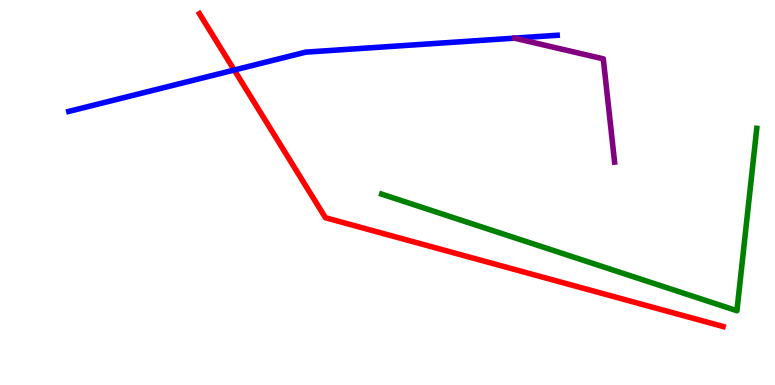[{'lines': ['blue', 'red'], 'intersections': [{'x': 3.02, 'y': 8.18}]}, {'lines': ['green', 'red'], 'intersections': []}, {'lines': ['purple', 'red'], 'intersections': []}, {'lines': ['blue', 'green'], 'intersections': []}, {'lines': ['blue', 'purple'], 'intersections': []}, {'lines': ['green', 'purple'], 'intersections': []}]